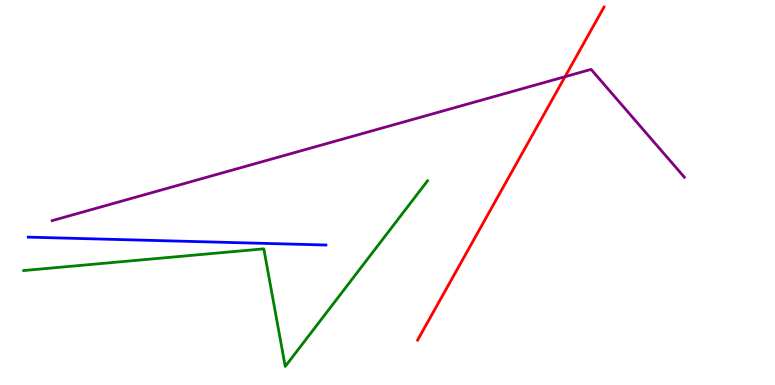[{'lines': ['blue', 'red'], 'intersections': []}, {'lines': ['green', 'red'], 'intersections': []}, {'lines': ['purple', 'red'], 'intersections': [{'x': 7.29, 'y': 8.01}]}, {'lines': ['blue', 'green'], 'intersections': []}, {'lines': ['blue', 'purple'], 'intersections': []}, {'lines': ['green', 'purple'], 'intersections': []}]